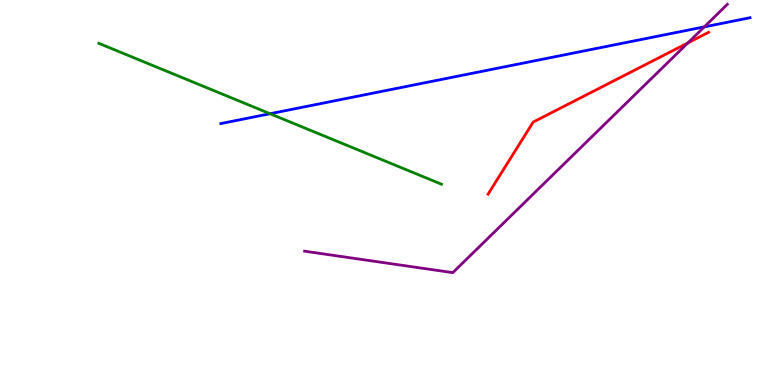[{'lines': ['blue', 'red'], 'intersections': []}, {'lines': ['green', 'red'], 'intersections': []}, {'lines': ['purple', 'red'], 'intersections': [{'x': 8.88, 'y': 8.89}]}, {'lines': ['blue', 'green'], 'intersections': [{'x': 3.48, 'y': 7.05}]}, {'lines': ['blue', 'purple'], 'intersections': [{'x': 9.09, 'y': 9.3}]}, {'lines': ['green', 'purple'], 'intersections': []}]